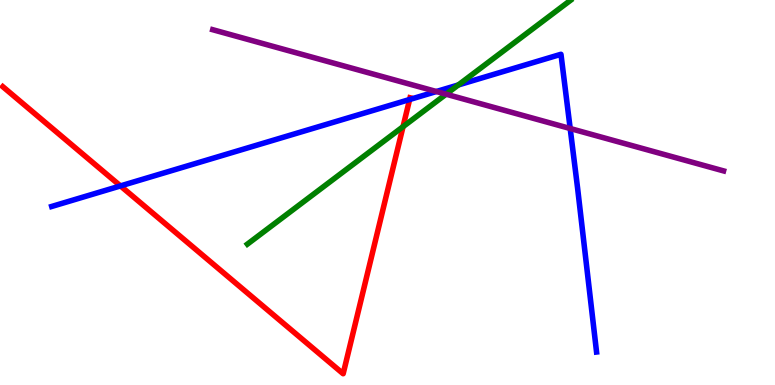[{'lines': ['blue', 'red'], 'intersections': [{'x': 1.55, 'y': 5.17}, {'x': 5.29, 'y': 7.42}]}, {'lines': ['green', 'red'], 'intersections': [{'x': 5.2, 'y': 6.71}]}, {'lines': ['purple', 'red'], 'intersections': []}, {'lines': ['blue', 'green'], 'intersections': [{'x': 5.91, 'y': 7.79}]}, {'lines': ['blue', 'purple'], 'intersections': [{'x': 5.63, 'y': 7.62}, {'x': 7.36, 'y': 6.66}]}, {'lines': ['green', 'purple'], 'intersections': [{'x': 5.76, 'y': 7.55}]}]